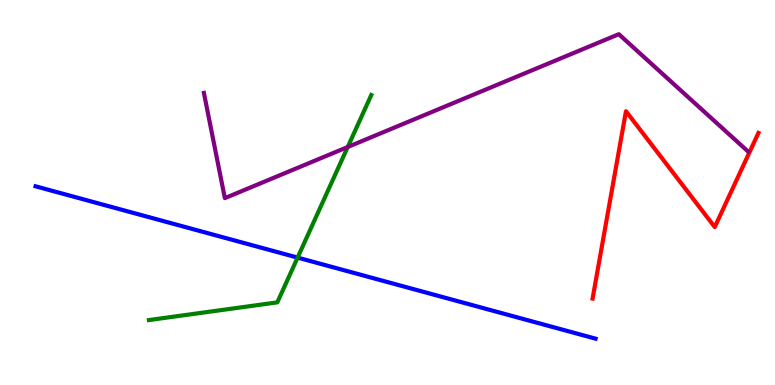[{'lines': ['blue', 'red'], 'intersections': []}, {'lines': ['green', 'red'], 'intersections': []}, {'lines': ['purple', 'red'], 'intersections': []}, {'lines': ['blue', 'green'], 'intersections': [{'x': 3.84, 'y': 3.31}]}, {'lines': ['blue', 'purple'], 'intersections': []}, {'lines': ['green', 'purple'], 'intersections': [{'x': 4.49, 'y': 6.18}]}]